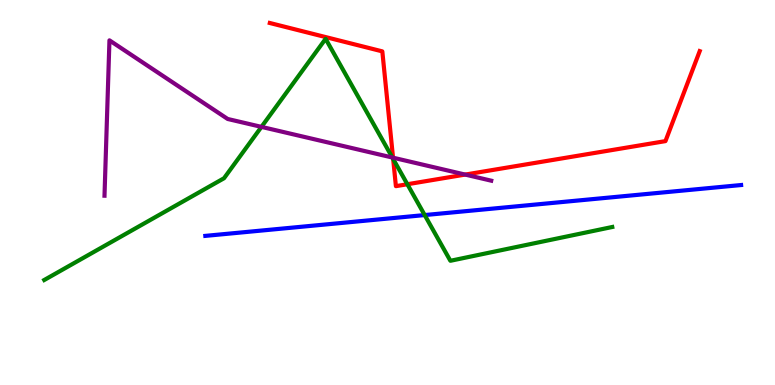[{'lines': ['blue', 'red'], 'intersections': []}, {'lines': ['green', 'red'], 'intersections': [{'x': 5.07, 'y': 5.87}, {'x': 5.26, 'y': 5.21}]}, {'lines': ['purple', 'red'], 'intersections': [{'x': 5.07, 'y': 5.9}, {'x': 6.0, 'y': 5.47}]}, {'lines': ['blue', 'green'], 'intersections': [{'x': 5.48, 'y': 4.41}]}, {'lines': ['blue', 'purple'], 'intersections': []}, {'lines': ['green', 'purple'], 'intersections': [{'x': 3.37, 'y': 6.7}, {'x': 5.06, 'y': 5.91}]}]